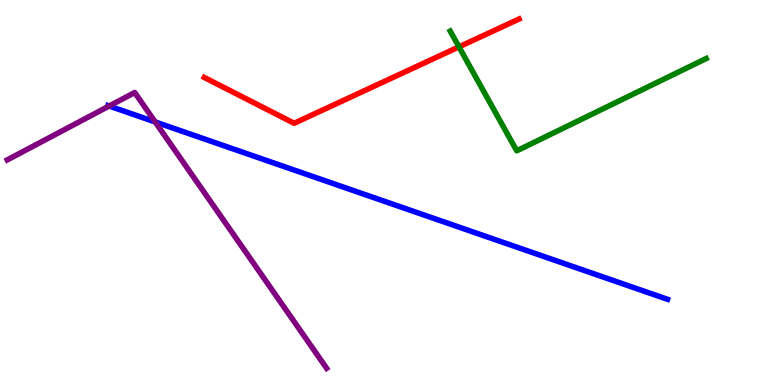[{'lines': ['blue', 'red'], 'intersections': []}, {'lines': ['green', 'red'], 'intersections': [{'x': 5.92, 'y': 8.78}]}, {'lines': ['purple', 'red'], 'intersections': []}, {'lines': ['blue', 'green'], 'intersections': []}, {'lines': ['blue', 'purple'], 'intersections': [{'x': 1.41, 'y': 7.25}, {'x': 2.0, 'y': 6.83}]}, {'lines': ['green', 'purple'], 'intersections': []}]